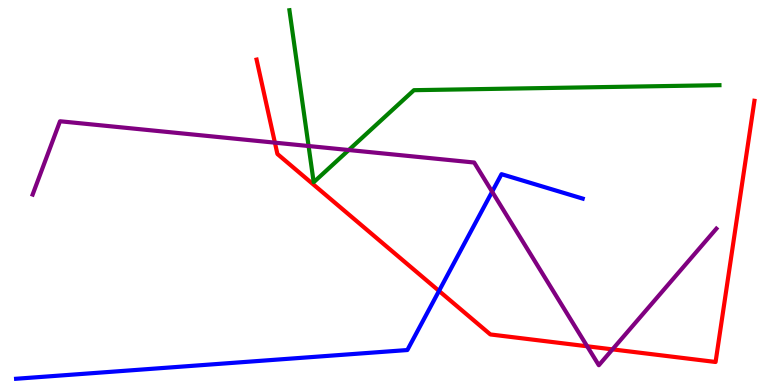[{'lines': ['blue', 'red'], 'intersections': [{'x': 5.66, 'y': 2.44}]}, {'lines': ['green', 'red'], 'intersections': []}, {'lines': ['purple', 'red'], 'intersections': [{'x': 3.55, 'y': 6.29}, {'x': 7.58, 'y': 1.01}, {'x': 7.9, 'y': 0.925}]}, {'lines': ['blue', 'green'], 'intersections': []}, {'lines': ['blue', 'purple'], 'intersections': [{'x': 6.35, 'y': 5.02}]}, {'lines': ['green', 'purple'], 'intersections': [{'x': 3.98, 'y': 6.21}, {'x': 4.5, 'y': 6.1}]}]